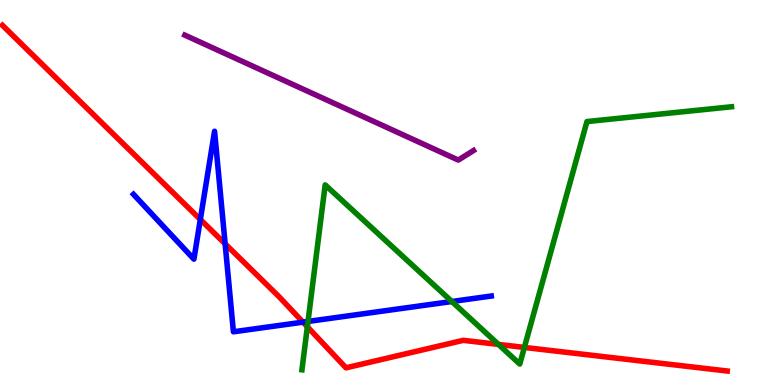[{'lines': ['blue', 'red'], 'intersections': [{'x': 2.58, 'y': 4.3}, {'x': 2.91, 'y': 3.67}, {'x': 3.91, 'y': 1.63}]}, {'lines': ['green', 'red'], 'intersections': [{'x': 3.97, 'y': 1.51}, {'x': 6.43, 'y': 1.05}, {'x': 6.77, 'y': 0.976}]}, {'lines': ['purple', 'red'], 'intersections': []}, {'lines': ['blue', 'green'], 'intersections': [{'x': 3.97, 'y': 1.65}, {'x': 5.83, 'y': 2.17}]}, {'lines': ['blue', 'purple'], 'intersections': []}, {'lines': ['green', 'purple'], 'intersections': []}]